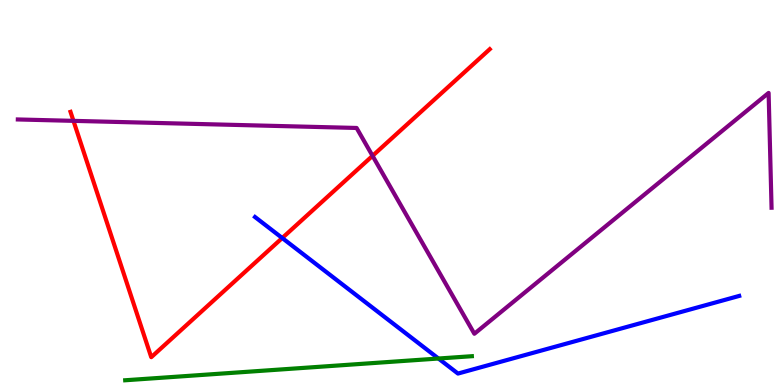[{'lines': ['blue', 'red'], 'intersections': [{'x': 3.64, 'y': 3.82}]}, {'lines': ['green', 'red'], 'intersections': []}, {'lines': ['purple', 'red'], 'intersections': [{'x': 0.948, 'y': 6.86}, {'x': 4.81, 'y': 5.95}]}, {'lines': ['blue', 'green'], 'intersections': [{'x': 5.66, 'y': 0.688}]}, {'lines': ['blue', 'purple'], 'intersections': []}, {'lines': ['green', 'purple'], 'intersections': []}]